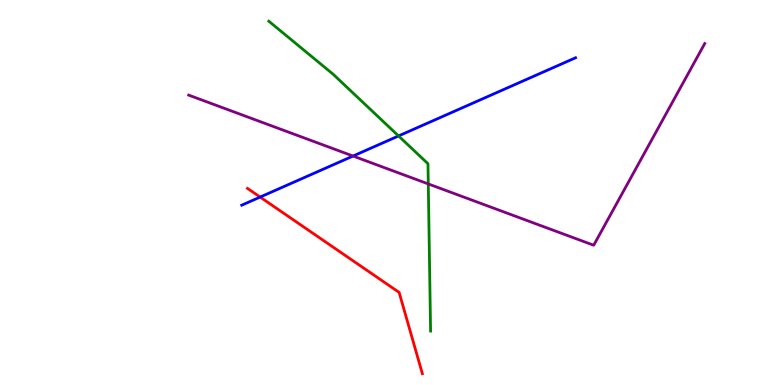[{'lines': ['blue', 'red'], 'intersections': [{'x': 3.36, 'y': 4.88}]}, {'lines': ['green', 'red'], 'intersections': []}, {'lines': ['purple', 'red'], 'intersections': []}, {'lines': ['blue', 'green'], 'intersections': [{'x': 5.14, 'y': 6.47}]}, {'lines': ['blue', 'purple'], 'intersections': [{'x': 4.56, 'y': 5.95}]}, {'lines': ['green', 'purple'], 'intersections': [{'x': 5.53, 'y': 5.22}]}]